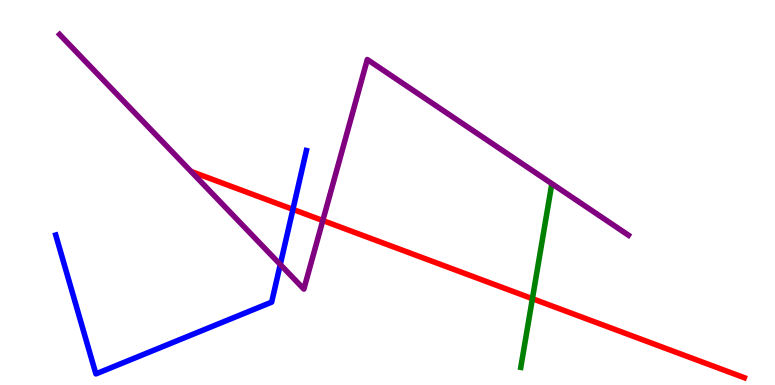[{'lines': ['blue', 'red'], 'intersections': [{'x': 3.78, 'y': 4.56}]}, {'lines': ['green', 'red'], 'intersections': [{'x': 6.87, 'y': 2.24}]}, {'lines': ['purple', 'red'], 'intersections': [{'x': 4.17, 'y': 4.27}]}, {'lines': ['blue', 'green'], 'intersections': []}, {'lines': ['blue', 'purple'], 'intersections': [{'x': 3.62, 'y': 3.13}]}, {'lines': ['green', 'purple'], 'intersections': []}]